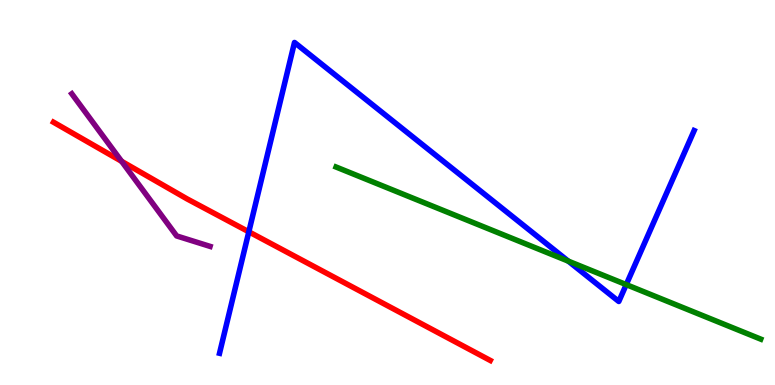[{'lines': ['blue', 'red'], 'intersections': [{'x': 3.21, 'y': 3.98}]}, {'lines': ['green', 'red'], 'intersections': []}, {'lines': ['purple', 'red'], 'intersections': [{'x': 1.57, 'y': 5.81}]}, {'lines': ['blue', 'green'], 'intersections': [{'x': 7.33, 'y': 3.22}, {'x': 8.08, 'y': 2.61}]}, {'lines': ['blue', 'purple'], 'intersections': []}, {'lines': ['green', 'purple'], 'intersections': []}]